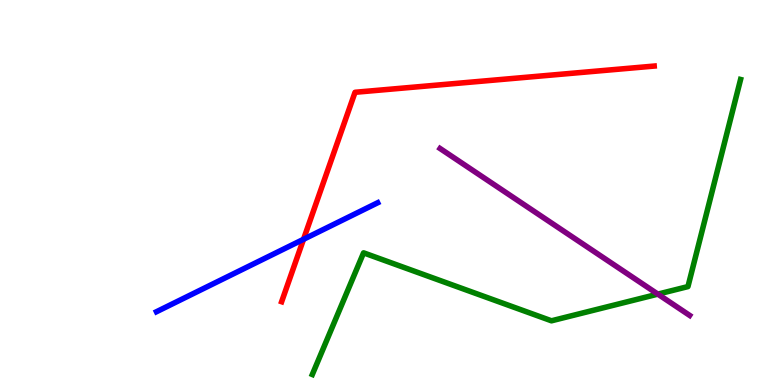[{'lines': ['blue', 'red'], 'intersections': [{'x': 3.92, 'y': 3.78}]}, {'lines': ['green', 'red'], 'intersections': []}, {'lines': ['purple', 'red'], 'intersections': []}, {'lines': ['blue', 'green'], 'intersections': []}, {'lines': ['blue', 'purple'], 'intersections': []}, {'lines': ['green', 'purple'], 'intersections': [{'x': 8.49, 'y': 2.36}]}]